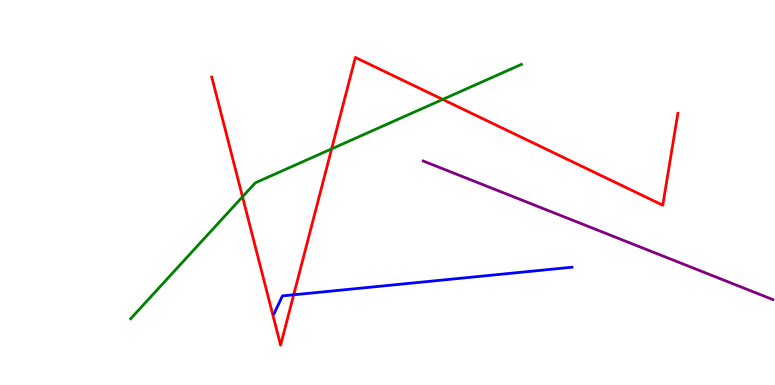[{'lines': ['blue', 'red'], 'intersections': [{'x': 3.79, 'y': 2.34}]}, {'lines': ['green', 'red'], 'intersections': [{'x': 3.13, 'y': 4.89}, {'x': 4.28, 'y': 6.13}, {'x': 5.71, 'y': 7.42}]}, {'lines': ['purple', 'red'], 'intersections': []}, {'lines': ['blue', 'green'], 'intersections': []}, {'lines': ['blue', 'purple'], 'intersections': []}, {'lines': ['green', 'purple'], 'intersections': []}]